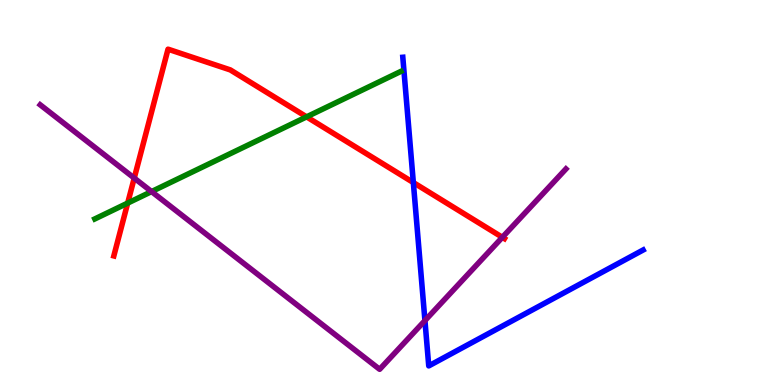[{'lines': ['blue', 'red'], 'intersections': [{'x': 5.33, 'y': 5.26}]}, {'lines': ['green', 'red'], 'intersections': [{'x': 1.65, 'y': 4.72}, {'x': 3.96, 'y': 6.96}]}, {'lines': ['purple', 'red'], 'intersections': [{'x': 1.73, 'y': 5.37}, {'x': 6.48, 'y': 3.84}]}, {'lines': ['blue', 'green'], 'intersections': []}, {'lines': ['blue', 'purple'], 'intersections': [{'x': 5.48, 'y': 1.67}]}, {'lines': ['green', 'purple'], 'intersections': [{'x': 1.96, 'y': 5.02}]}]